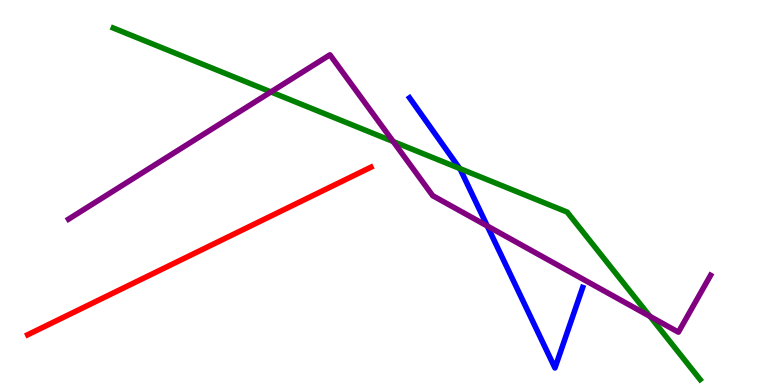[{'lines': ['blue', 'red'], 'intersections': []}, {'lines': ['green', 'red'], 'intersections': []}, {'lines': ['purple', 'red'], 'intersections': []}, {'lines': ['blue', 'green'], 'intersections': [{'x': 5.93, 'y': 5.62}]}, {'lines': ['blue', 'purple'], 'intersections': [{'x': 6.29, 'y': 4.13}]}, {'lines': ['green', 'purple'], 'intersections': [{'x': 3.5, 'y': 7.61}, {'x': 5.07, 'y': 6.32}, {'x': 8.39, 'y': 1.78}]}]